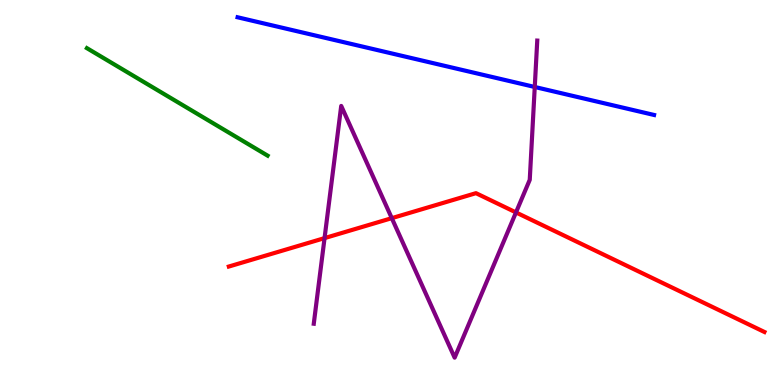[{'lines': ['blue', 'red'], 'intersections': []}, {'lines': ['green', 'red'], 'intersections': []}, {'lines': ['purple', 'red'], 'intersections': [{'x': 4.19, 'y': 3.82}, {'x': 5.06, 'y': 4.33}, {'x': 6.66, 'y': 4.48}]}, {'lines': ['blue', 'green'], 'intersections': []}, {'lines': ['blue', 'purple'], 'intersections': [{'x': 6.9, 'y': 7.74}]}, {'lines': ['green', 'purple'], 'intersections': []}]